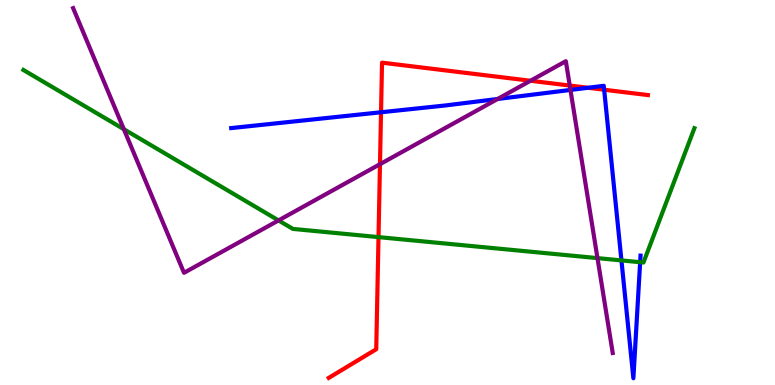[{'lines': ['blue', 'red'], 'intersections': [{'x': 4.92, 'y': 7.08}, {'x': 7.59, 'y': 7.72}, {'x': 7.8, 'y': 7.67}]}, {'lines': ['green', 'red'], 'intersections': [{'x': 4.88, 'y': 3.84}]}, {'lines': ['purple', 'red'], 'intersections': [{'x': 4.9, 'y': 5.74}, {'x': 6.85, 'y': 7.9}, {'x': 7.35, 'y': 7.78}]}, {'lines': ['blue', 'green'], 'intersections': [{'x': 8.02, 'y': 3.24}, {'x': 8.26, 'y': 3.19}]}, {'lines': ['blue', 'purple'], 'intersections': [{'x': 6.42, 'y': 7.43}, {'x': 7.36, 'y': 7.66}]}, {'lines': ['green', 'purple'], 'intersections': [{'x': 1.6, 'y': 6.64}, {'x': 3.59, 'y': 4.27}, {'x': 7.71, 'y': 3.3}]}]